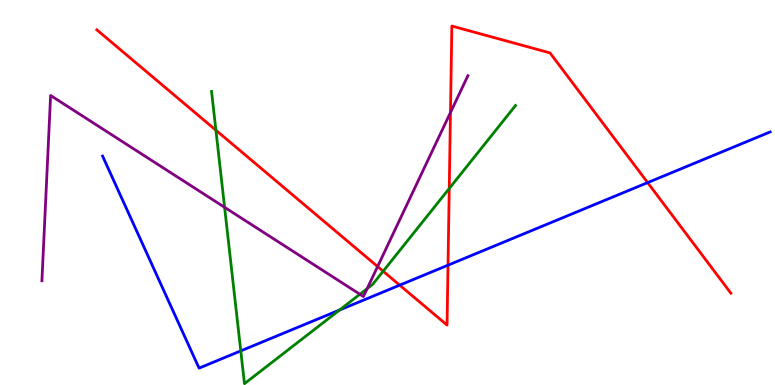[{'lines': ['blue', 'red'], 'intersections': [{'x': 5.16, 'y': 2.59}, {'x': 5.78, 'y': 3.11}, {'x': 8.36, 'y': 5.26}]}, {'lines': ['green', 'red'], 'intersections': [{'x': 2.79, 'y': 6.62}, {'x': 4.94, 'y': 2.96}, {'x': 5.8, 'y': 5.1}]}, {'lines': ['purple', 'red'], 'intersections': [{'x': 4.87, 'y': 3.08}, {'x': 5.81, 'y': 7.08}]}, {'lines': ['blue', 'green'], 'intersections': [{'x': 3.11, 'y': 0.886}, {'x': 4.38, 'y': 1.95}]}, {'lines': ['blue', 'purple'], 'intersections': []}, {'lines': ['green', 'purple'], 'intersections': [{'x': 2.9, 'y': 4.62}, {'x': 4.64, 'y': 2.36}, {'x': 4.74, 'y': 2.5}]}]